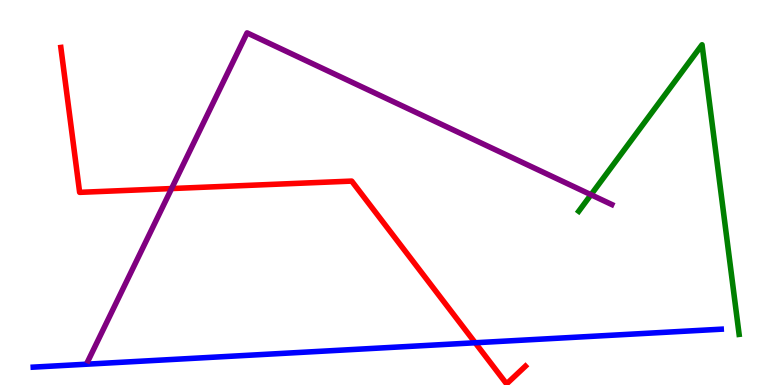[{'lines': ['blue', 'red'], 'intersections': [{'x': 6.13, 'y': 1.1}]}, {'lines': ['green', 'red'], 'intersections': []}, {'lines': ['purple', 'red'], 'intersections': [{'x': 2.21, 'y': 5.1}]}, {'lines': ['blue', 'green'], 'intersections': []}, {'lines': ['blue', 'purple'], 'intersections': []}, {'lines': ['green', 'purple'], 'intersections': [{'x': 7.63, 'y': 4.94}]}]